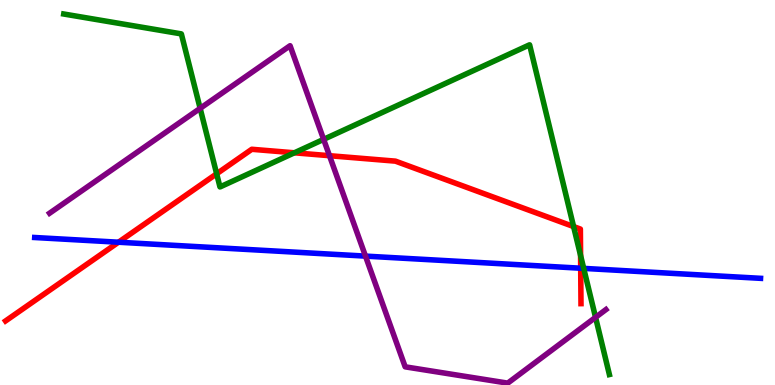[{'lines': ['blue', 'red'], 'intersections': [{'x': 1.53, 'y': 3.71}, {'x': 7.49, 'y': 3.03}]}, {'lines': ['green', 'red'], 'intersections': [{'x': 2.8, 'y': 5.49}, {'x': 3.8, 'y': 6.03}, {'x': 7.4, 'y': 4.12}, {'x': 7.49, 'y': 3.36}]}, {'lines': ['purple', 'red'], 'intersections': [{'x': 4.25, 'y': 5.96}]}, {'lines': ['blue', 'green'], 'intersections': [{'x': 7.53, 'y': 3.03}]}, {'lines': ['blue', 'purple'], 'intersections': [{'x': 4.72, 'y': 3.35}]}, {'lines': ['green', 'purple'], 'intersections': [{'x': 2.58, 'y': 7.19}, {'x': 4.18, 'y': 6.38}, {'x': 7.68, 'y': 1.76}]}]